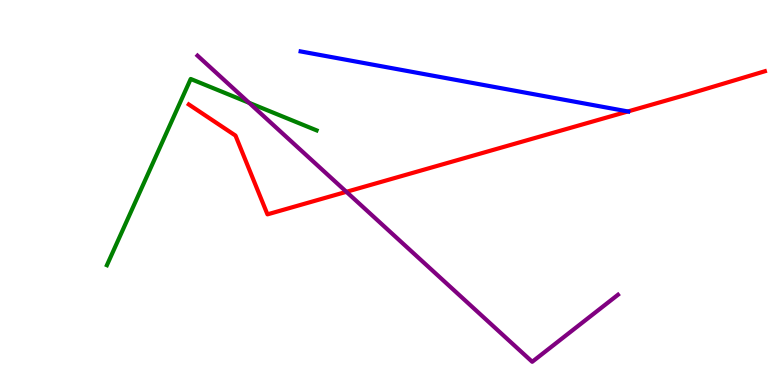[{'lines': ['blue', 'red'], 'intersections': [{'x': 8.1, 'y': 7.11}]}, {'lines': ['green', 'red'], 'intersections': []}, {'lines': ['purple', 'red'], 'intersections': [{'x': 4.47, 'y': 5.02}]}, {'lines': ['blue', 'green'], 'intersections': []}, {'lines': ['blue', 'purple'], 'intersections': []}, {'lines': ['green', 'purple'], 'intersections': [{'x': 3.21, 'y': 7.33}]}]